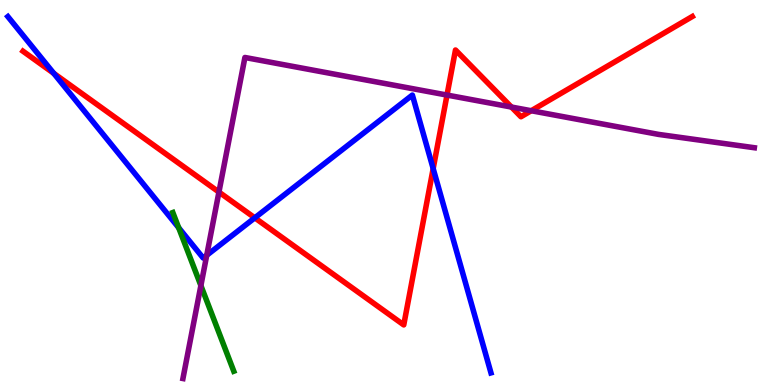[{'lines': ['blue', 'red'], 'intersections': [{'x': 0.694, 'y': 8.09}, {'x': 3.29, 'y': 4.34}, {'x': 5.59, 'y': 5.62}]}, {'lines': ['green', 'red'], 'intersections': []}, {'lines': ['purple', 'red'], 'intersections': [{'x': 2.82, 'y': 5.01}, {'x': 5.77, 'y': 7.53}, {'x': 6.6, 'y': 7.22}, {'x': 6.85, 'y': 7.12}]}, {'lines': ['blue', 'green'], 'intersections': [{'x': 2.31, 'y': 4.09}]}, {'lines': ['blue', 'purple'], 'intersections': [{'x': 2.67, 'y': 3.37}]}, {'lines': ['green', 'purple'], 'intersections': [{'x': 2.59, 'y': 2.58}]}]